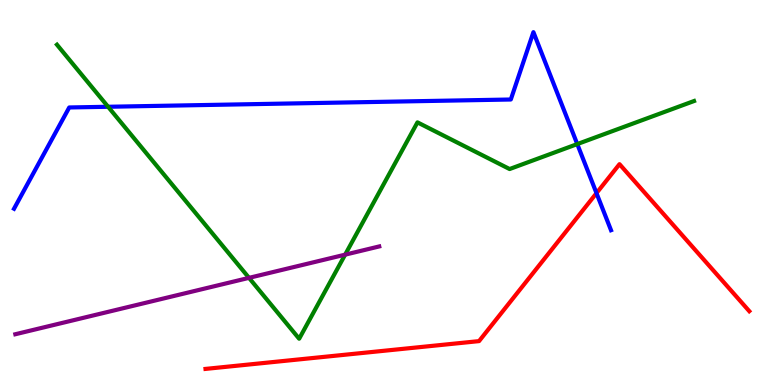[{'lines': ['blue', 'red'], 'intersections': [{'x': 7.7, 'y': 4.98}]}, {'lines': ['green', 'red'], 'intersections': []}, {'lines': ['purple', 'red'], 'intersections': []}, {'lines': ['blue', 'green'], 'intersections': [{'x': 1.39, 'y': 7.23}, {'x': 7.45, 'y': 6.26}]}, {'lines': ['blue', 'purple'], 'intersections': []}, {'lines': ['green', 'purple'], 'intersections': [{'x': 3.21, 'y': 2.78}, {'x': 4.45, 'y': 3.39}]}]